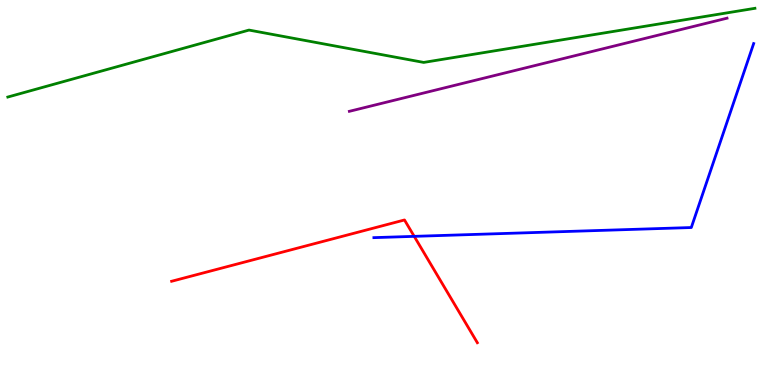[{'lines': ['blue', 'red'], 'intersections': [{'x': 5.34, 'y': 3.86}]}, {'lines': ['green', 'red'], 'intersections': []}, {'lines': ['purple', 'red'], 'intersections': []}, {'lines': ['blue', 'green'], 'intersections': []}, {'lines': ['blue', 'purple'], 'intersections': []}, {'lines': ['green', 'purple'], 'intersections': []}]